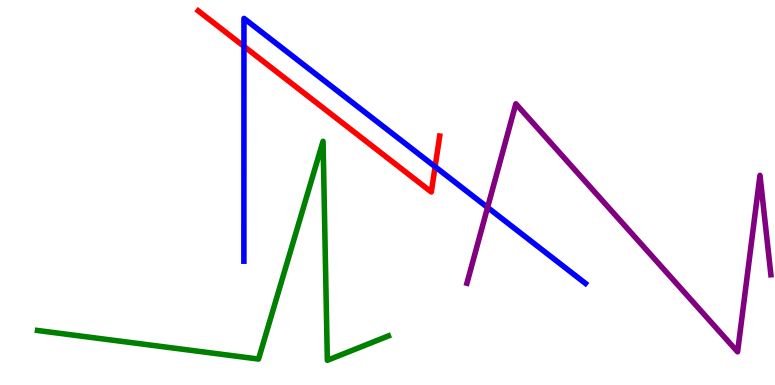[{'lines': ['blue', 'red'], 'intersections': [{'x': 3.15, 'y': 8.8}, {'x': 5.61, 'y': 5.67}]}, {'lines': ['green', 'red'], 'intersections': []}, {'lines': ['purple', 'red'], 'intersections': []}, {'lines': ['blue', 'green'], 'intersections': []}, {'lines': ['blue', 'purple'], 'intersections': [{'x': 6.29, 'y': 4.61}]}, {'lines': ['green', 'purple'], 'intersections': []}]